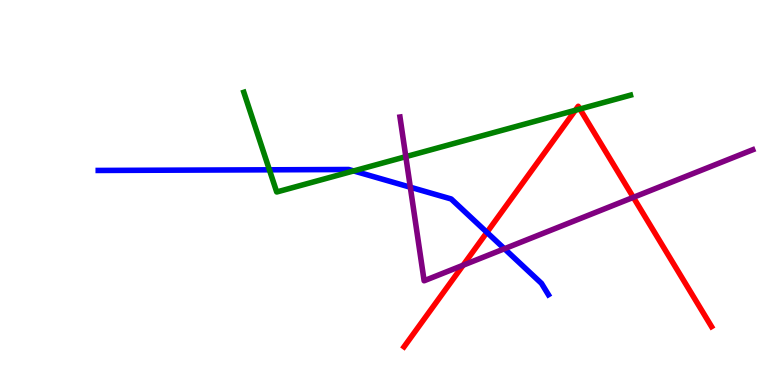[{'lines': ['blue', 'red'], 'intersections': [{'x': 6.28, 'y': 3.96}]}, {'lines': ['green', 'red'], 'intersections': [{'x': 7.42, 'y': 7.14}, {'x': 7.48, 'y': 7.17}]}, {'lines': ['purple', 'red'], 'intersections': [{'x': 5.98, 'y': 3.11}, {'x': 8.17, 'y': 4.87}]}, {'lines': ['blue', 'green'], 'intersections': [{'x': 3.48, 'y': 5.59}, {'x': 4.56, 'y': 5.56}]}, {'lines': ['blue', 'purple'], 'intersections': [{'x': 5.29, 'y': 5.14}, {'x': 6.51, 'y': 3.54}]}, {'lines': ['green', 'purple'], 'intersections': [{'x': 5.24, 'y': 5.93}]}]